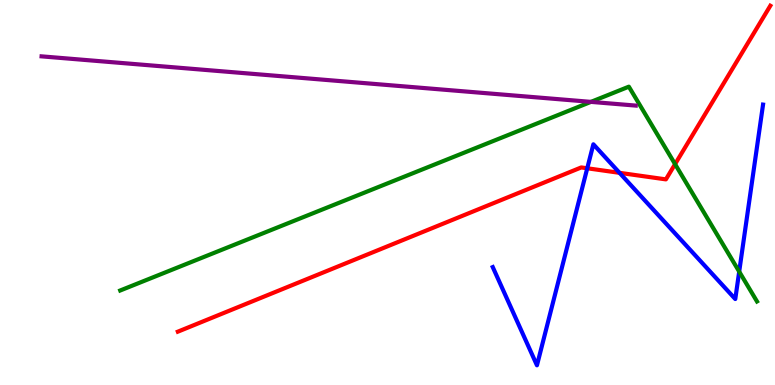[{'lines': ['blue', 'red'], 'intersections': [{'x': 7.58, 'y': 5.63}, {'x': 7.99, 'y': 5.51}]}, {'lines': ['green', 'red'], 'intersections': [{'x': 8.71, 'y': 5.74}]}, {'lines': ['purple', 'red'], 'intersections': []}, {'lines': ['blue', 'green'], 'intersections': [{'x': 9.54, 'y': 2.94}]}, {'lines': ['blue', 'purple'], 'intersections': []}, {'lines': ['green', 'purple'], 'intersections': [{'x': 7.62, 'y': 7.35}]}]